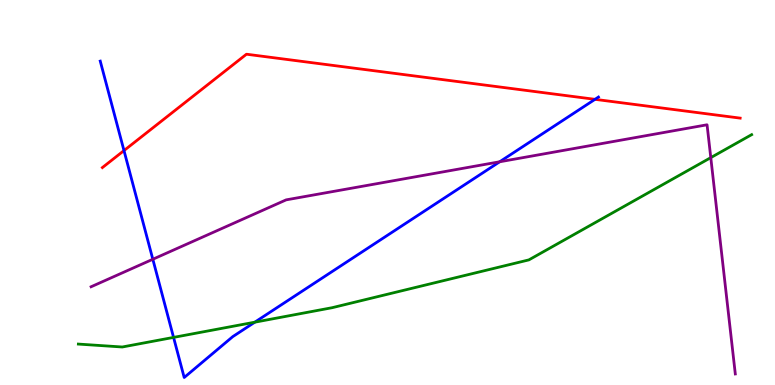[{'lines': ['blue', 'red'], 'intersections': [{'x': 1.6, 'y': 6.09}, {'x': 7.68, 'y': 7.42}]}, {'lines': ['green', 'red'], 'intersections': []}, {'lines': ['purple', 'red'], 'intersections': []}, {'lines': ['blue', 'green'], 'intersections': [{'x': 2.24, 'y': 1.24}, {'x': 3.29, 'y': 1.63}]}, {'lines': ['blue', 'purple'], 'intersections': [{'x': 1.97, 'y': 3.27}, {'x': 6.45, 'y': 5.8}]}, {'lines': ['green', 'purple'], 'intersections': [{'x': 9.17, 'y': 5.91}]}]